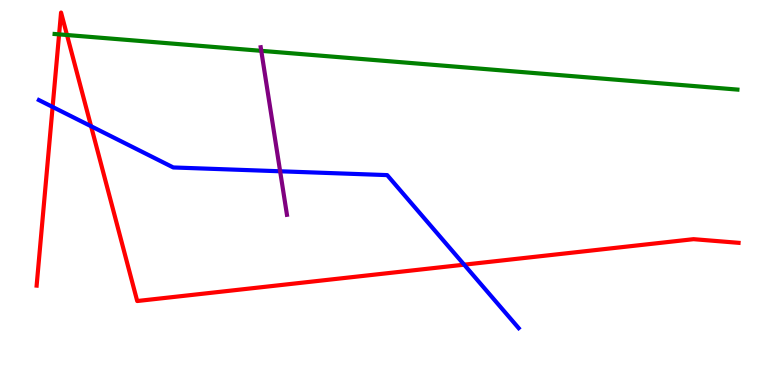[{'lines': ['blue', 'red'], 'intersections': [{'x': 0.679, 'y': 7.22}, {'x': 1.18, 'y': 6.72}, {'x': 5.99, 'y': 3.13}]}, {'lines': ['green', 'red'], 'intersections': [{'x': 0.763, 'y': 9.11}, {'x': 0.864, 'y': 9.09}]}, {'lines': ['purple', 'red'], 'intersections': []}, {'lines': ['blue', 'green'], 'intersections': []}, {'lines': ['blue', 'purple'], 'intersections': [{'x': 3.61, 'y': 5.55}]}, {'lines': ['green', 'purple'], 'intersections': [{'x': 3.37, 'y': 8.68}]}]